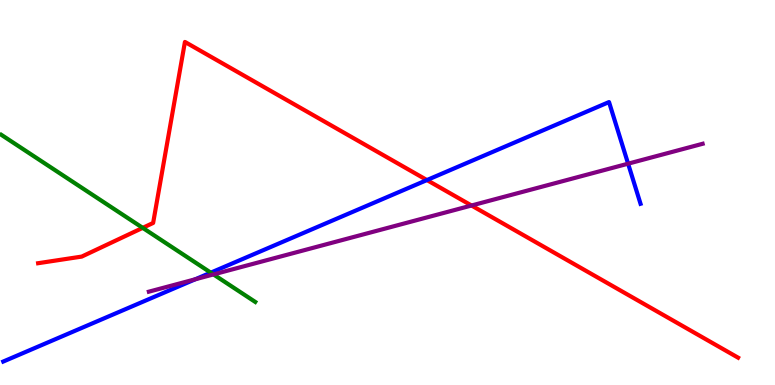[{'lines': ['blue', 'red'], 'intersections': [{'x': 5.51, 'y': 5.32}]}, {'lines': ['green', 'red'], 'intersections': [{'x': 1.84, 'y': 4.08}]}, {'lines': ['purple', 'red'], 'intersections': [{'x': 6.08, 'y': 4.66}]}, {'lines': ['blue', 'green'], 'intersections': [{'x': 2.72, 'y': 2.92}]}, {'lines': ['blue', 'purple'], 'intersections': [{'x': 2.52, 'y': 2.75}, {'x': 8.1, 'y': 5.75}]}, {'lines': ['green', 'purple'], 'intersections': [{'x': 2.75, 'y': 2.87}]}]